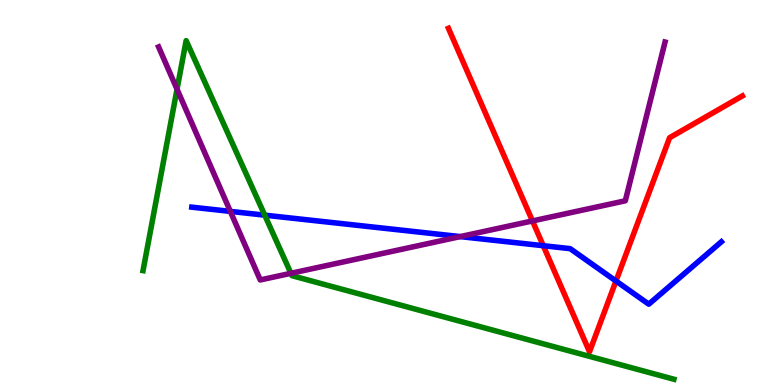[{'lines': ['blue', 'red'], 'intersections': [{'x': 7.01, 'y': 3.62}, {'x': 7.95, 'y': 2.7}]}, {'lines': ['green', 'red'], 'intersections': []}, {'lines': ['purple', 'red'], 'intersections': [{'x': 6.87, 'y': 4.26}]}, {'lines': ['blue', 'green'], 'intersections': [{'x': 3.42, 'y': 4.41}]}, {'lines': ['blue', 'purple'], 'intersections': [{'x': 2.97, 'y': 4.51}, {'x': 5.94, 'y': 3.85}]}, {'lines': ['green', 'purple'], 'intersections': [{'x': 2.28, 'y': 7.68}, {'x': 3.75, 'y': 2.9}]}]